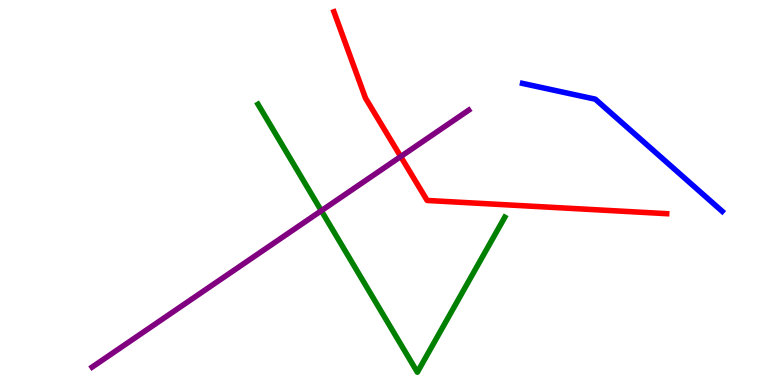[{'lines': ['blue', 'red'], 'intersections': []}, {'lines': ['green', 'red'], 'intersections': []}, {'lines': ['purple', 'red'], 'intersections': [{'x': 5.17, 'y': 5.93}]}, {'lines': ['blue', 'green'], 'intersections': []}, {'lines': ['blue', 'purple'], 'intersections': []}, {'lines': ['green', 'purple'], 'intersections': [{'x': 4.15, 'y': 4.53}]}]